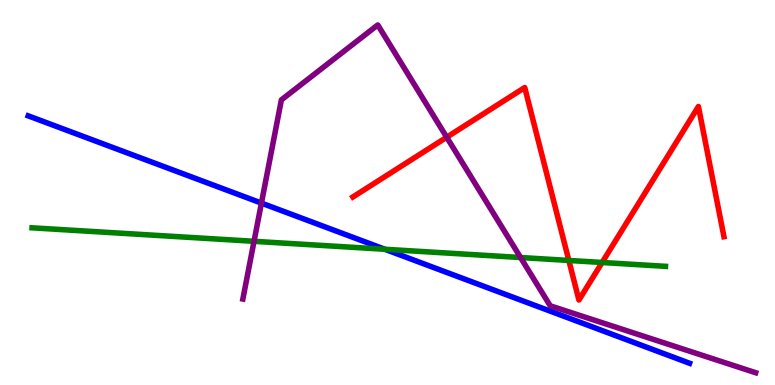[{'lines': ['blue', 'red'], 'intersections': []}, {'lines': ['green', 'red'], 'intersections': [{'x': 7.34, 'y': 3.23}, {'x': 7.77, 'y': 3.18}]}, {'lines': ['purple', 'red'], 'intersections': [{'x': 5.76, 'y': 6.44}]}, {'lines': ['blue', 'green'], 'intersections': [{'x': 4.97, 'y': 3.53}]}, {'lines': ['blue', 'purple'], 'intersections': [{'x': 3.37, 'y': 4.72}]}, {'lines': ['green', 'purple'], 'intersections': [{'x': 3.28, 'y': 3.73}, {'x': 6.72, 'y': 3.31}]}]